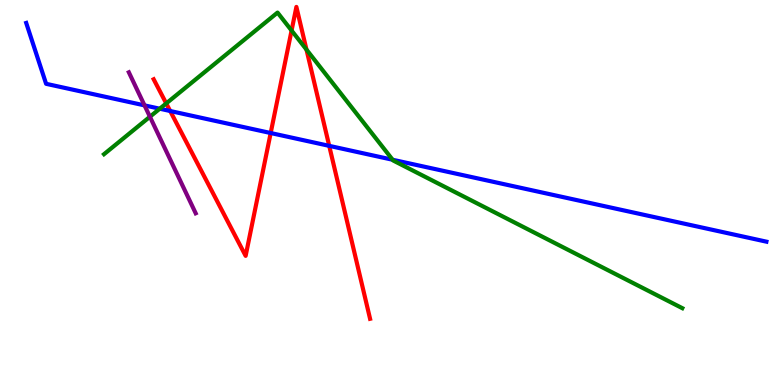[{'lines': ['blue', 'red'], 'intersections': [{'x': 2.2, 'y': 7.12}, {'x': 3.49, 'y': 6.54}, {'x': 4.25, 'y': 6.21}]}, {'lines': ['green', 'red'], 'intersections': [{'x': 2.15, 'y': 7.31}, {'x': 3.76, 'y': 9.21}, {'x': 3.95, 'y': 8.71}]}, {'lines': ['purple', 'red'], 'intersections': []}, {'lines': ['blue', 'green'], 'intersections': [{'x': 2.06, 'y': 7.18}, {'x': 5.07, 'y': 5.85}]}, {'lines': ['blue', 'purple'], 'intersections': [{'x': 1.86, 'y': 7.26}]}, {'lines': ['green', 'purple'], 'intersections': [{'x': 1.93, 'y': 6.97}]}]